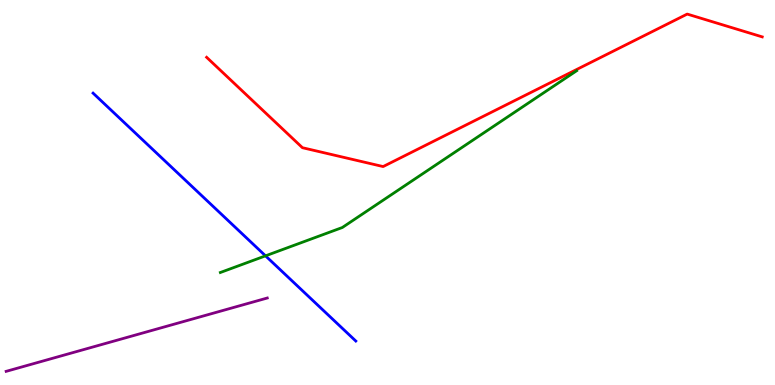[{'lines': ['blue', 'red'], 'intersections': []}, {'lines': ['green', 'red'], 'intersections': []}, {'lines': ['purple', 'red'], 'intersections': []}, {'lines': ['blue', 'green'], 'intersections': [{'x': 3.43, 'y': 3.35}]}, {'lines': ['blue', 'purple'], 'intersections': []}, {'lines': ['green', 'purple'], 'intersections': []}]